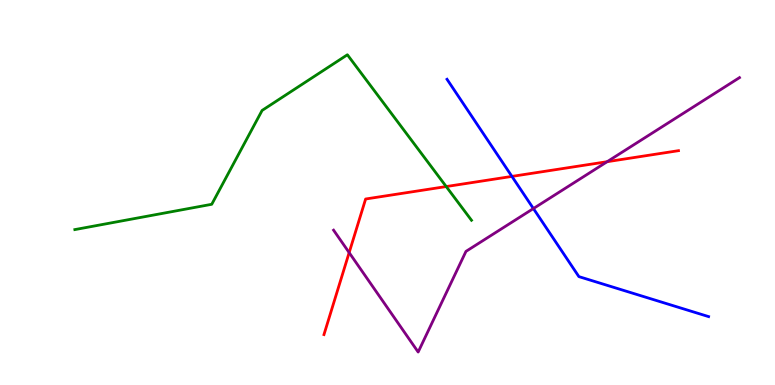[{'lines': ['blue', 'red'], 'intersections': [{'x': 6.61, 'y': 5.42}]}, {'lines': ['green', 'red'], 'intersections': [{'x': 5.76, 'y': 5.15}]}, {'lines': ['purple', 'red'], 'intersections': [{'x': 4.51, 'y': 3.44}, {'x': 7.83, 'y': 5.8}]}, {'lines': ['blue', 'green'], 'intersections': []}, {'lines': ['blue', 'purple'], 'intersections': [{'x': 6.88, 'y': 4.58}]}, {'lines': ['green', 'purple'], 'intersections': []}]